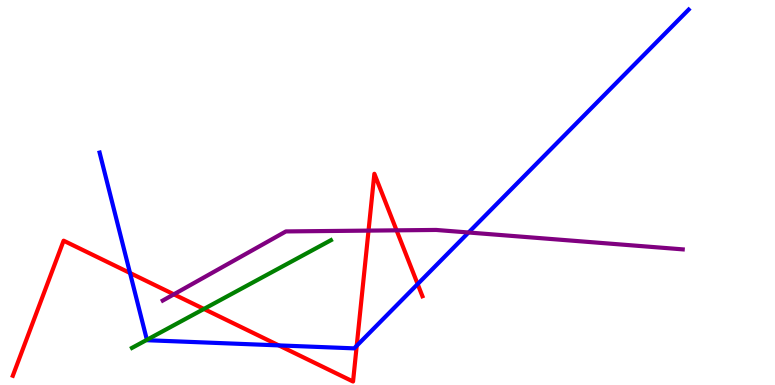[{'lines': ['blue', 'red'], 'intersections': [{'x': 1.68, 'y': 2.91}, {'x': 3.6, 'y': 1.03}, {'x': 4.6, 'y': 1.02}, {'x': 5.39, 'y': 2.62}]}, {'lines': ['green', 'red'], 'intersections': [{'x': 2.63, 'y': 1.98}]}, {'lines': ['purple', 'red'], 'intersections': [{'x': 2.24, 'y': 2.36}, {'x': 4.76, 'y': 4.01}, {'x': 5.12, 'y': 4.02}]}, {'lines': ['blue', 'green'], 'intersections': [{'x': 1.9, 'y': 1.17}]}, {'lines': ['blue', 'purple'], 'intersections': [{'x': 6.05, 'y': 3.96}]}, {'lines': ['green', 'purple'], 'intersections': []}]